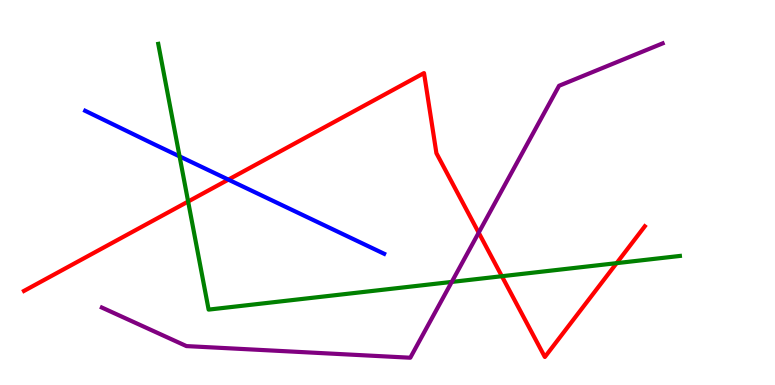[{'lines': ['blue', 'red'], 'intersections': [{'x': 2.95, 'y': 5.33}]}, {'lines': ['green', 'red'], 'intersections': [{'x': 2.43, 'y': 4.77}, {'x': 6.48, 'y': 2.83}, {'x': 7.96, 'y': 3.16}]}, {'lines': ['purple', 'red'], 'intersections': [{'x': 6.18, 'y': 3.96}]}, {'lines': ['blue', 'green'], 'intersections': [{'x': 2.32, 'y': 5.94}]}, {'lines': ['blue', 'purple'], 'intersections': []}, {'lines': ['green', 'purple'], 'intersections': [{'x': 5.83, 'y': 2.68}]}]